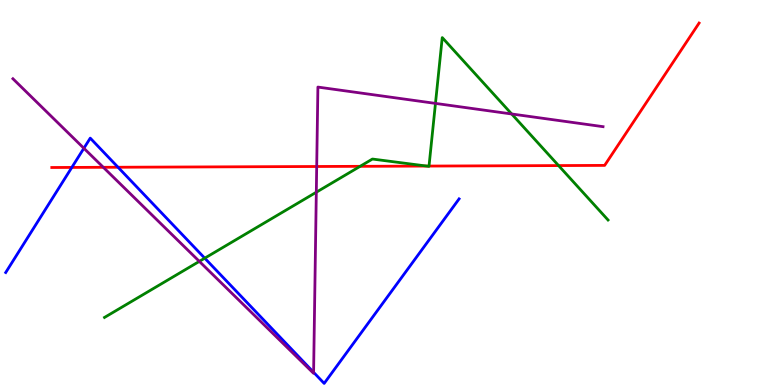[{'lines': ['blue', 'red'], 'intersections': [{'x': 0.927, 'y': 5.65}, {'x': 1.52, 'y': 5.66}]}, {'lines': ['green', 'red'], 'intersections': [{'x': 4.65, 'y': 5.68}, {'x': 5.51, 'y': 5.69}, {'x': 5.54, 'y': 5.69}, {'x': 7.21, 'y': 5.7}]}, {'lines': ['purple', 'red'], 'intersections': [{'x': 1.33, 'y': 5.65}, {'x': 4.09, 'y': 5.68}]}, {'lines': ['blue', 'green'], 'intersections': [{'x': 2.64, 'y': 3.29}]}, {'lines': ['blue', 'purple'], 'intersections': [{'x': 1.08, 'y': 6.15}, {'x': 4.05, 'y': 0.329}]}, {'lines': ['green', 'purple'], 'intersections': [{'x': 2.57, 'y': 3.21}, {'x': 4.08, 'y': 5.01}, {'x': 5.62, 'y': 7.31}, {'x': 6.6, 'y': 7.04}]}]